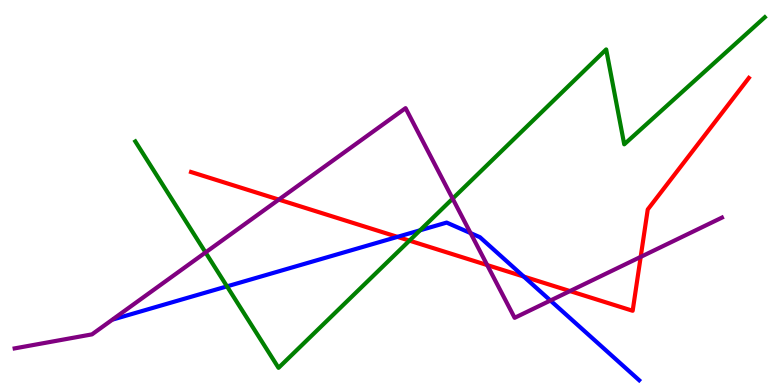[{'lines': ['blue', 'red'], 'intersections': [{'x': 5.13, 'y': 3.85}, {'x': 6.76, 'y': 2.82}]}, {'lines': ['green', 'red'], 'intersections': [{'x': 5.28, 'y': 3.75}]}, {'lines': ['purple', 'red'], 'intersections': [{'x': 3.6, 'y': 4.82}, {'x': 6.29, 'y': 3.12}, {'x': 7.35, 'y': 2.44}, {'x': 8.27, 'y': 3.33}]}, {'lines': ['blue', 'green'], 'intersections': [{'x': 2.93, 'y': 2.56}, {'x': 5.42, 'y': 4.02}]}, {'lines': ['blue', 'purple'], 'intersections': [{'x': 6.07, 'y': 3.95}, {'x': 7.1, 'y': 2.19}]}, {'lines': ['green', 'purple'], 'intersections': [{'x': 2.65, 'y': 3.44}, {'x': 5.84, 'y': 4.84}]}]